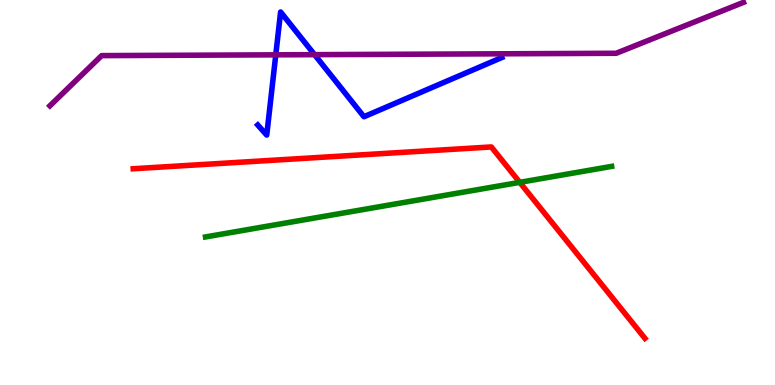[{'lines': ['blue', 'red'], 'intersections': []}, {'lines': ['green', 'red'], 'intersections': [{'x': 6.71, 'y': 5.26}]}, {'lines': ['purple', 'red'], 'intersections': []}, {'lines': ['blue', 'green'], 'intersections': []}, {'lines': ['blue', 'purple'], 'intersections': [{'x': 3.56, 'y': 8.58}, {'x': 4.06, 'y': 8.58}]}, {'lines': ['green', 'purple'], 'intersections': []}]